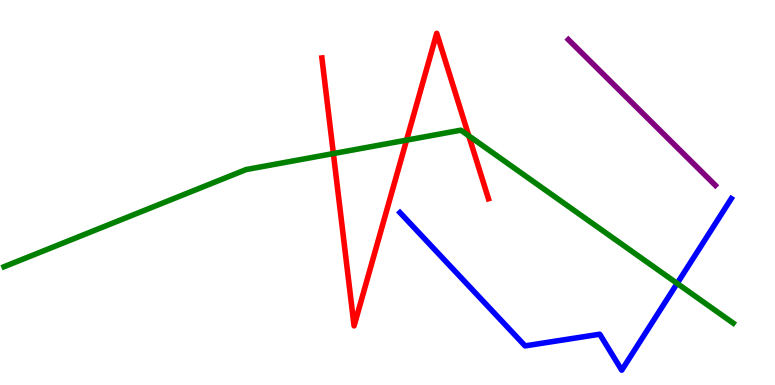[{'lines': ['blue', 'red'], 'intersections': []}, {'lines': ['green', 'red'], 'intersections': [{'x': 4.3, 'y': 6.01}, {'x': 5.25, 'y': 6.36}, {'x': 6.05, 'y': 6.47}]}, {'lines': ['purple', 'red'], 'intersections': []}, {'lines': ['blue', 'green'], 'intersections': [{'x': 8.74, 'y': 2.64}]}, {'lines': ['blue', 'purple'], 'intersections': []}, {'lines': ['green', 'purple'], 'intersections': []}]